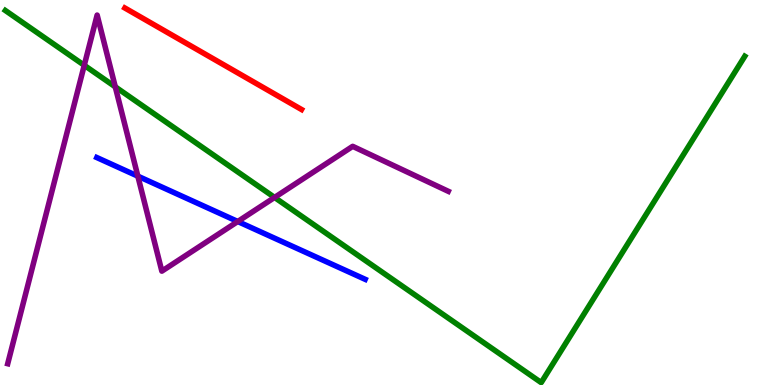[{'lines': ['blue', 'red'], 'intersections': []}, {'lines': ['green', 'red'], 'intersections': []}, {'lines': ['purple', 'red'], 'intersections': []}, {'lines': ['blue', 'green'], 'intersections': []}, {'lines': ['blue', 'purple'], 'intersections': [{'x': 1.78, 'y': 5.42}, {'x': 3.07, 'y': 4.25}]}, {'lines': ['green', 'purple'], 'intersections': [{'x': 1.09, 'y': 8.3}, {'x': 1.49, 'y': 7.74}, {'x': 3.54, 'y': 4.87}]}]